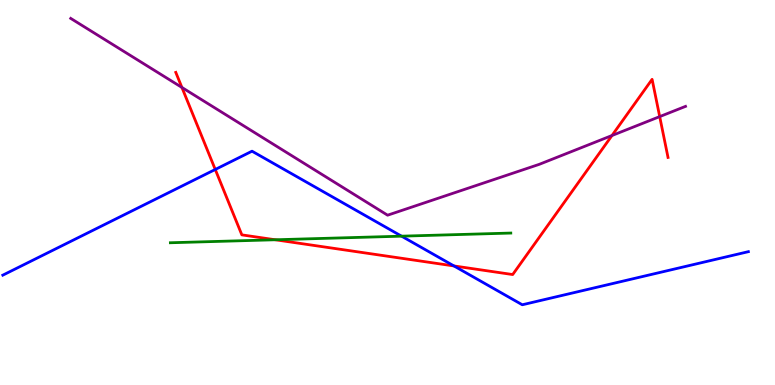[{'lines': ['blue', 'red'], 'intersections': [{'x': 2.78, 'y': 5.6}, {'x': 5.86, 'y': 3.09}]}, {'lines': ['green', 'red'], 'intersections': [{'x': 3.55, 'y': 3.77}]}, {'lines': ['purple', 'red'], 'intersections': [{'x': 2.35, 'y': 7.73}, {'x': 7.9, 'y': 6.48}, {'x': 8.51, 'y': 6.97}]}, {'lines': ['blue', 'green'], 'intersections': [{'x': 5.18, 'y': 3.87}]}, {'lines': ['blue', 'purple'], 'intersections': []}, {'lines': ['green', 'purple'], 'intersections': []}]